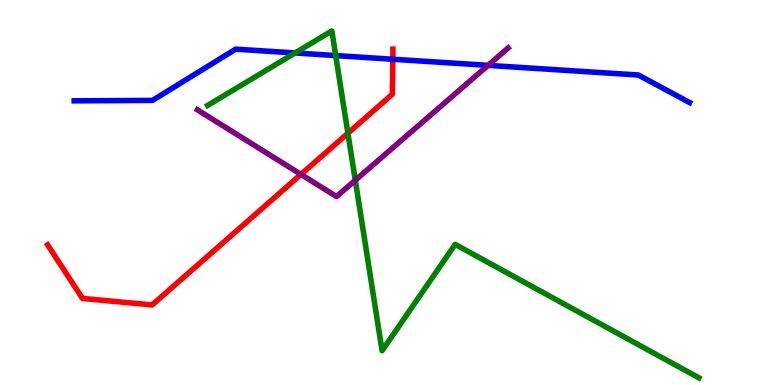[{'lines': ['blue', 'red'], 'intersections': [{'x': 5.07, 'y': 8.46}]}, {'lines': ['green', 'red'], 'intersections': [{'x': 4.49, 'y': 6.54}]}, {'lines': ['purple', 'red'], 'intersections': [{'x': 3.88, 'y': 5.47}]}, {'lines': ['blue', 'green'], 'intersections': [{'x': 3.81, 'y': 8.62}, {'x': 4.33, 'y': 8.56}]}, {'lines': ['blue', 'purple'], 'intersections': [{'x': 6.3, 'y': 8.3}]}, {'lines': ['green', 'purple'], 'intersections': [{'x': 4.58, 'y': 5.32}]}]